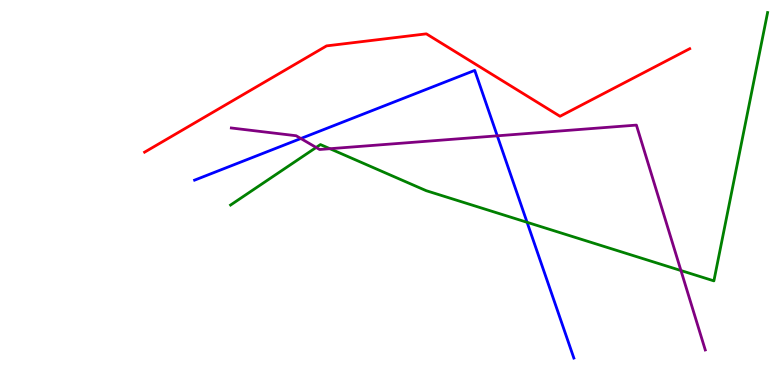[{'lines': ['blue', 'red'], 'intersections': []}, {'lines': ['green', 'red'], 'intersections': []}, {'lines': ['purple', 'red'], 'intersections': []}, {'lines': ['blue', 'green'], 'intersections': [{'x': 6.8, 'y': 4.23}]}, {'lines': ['blue', 'purple'], 'intersections': [{'x': 3.88, 'y': 6.4}, {'x': 6.42, 'y': 6.47}]}, {'lines': ['green', 'purple'], 'intersections': [{'x': 4.08, 'y': 6.17}, {'x': 4.26, 'y': 6.14}, {'x': 8.79, 'y': 2.97}]}]